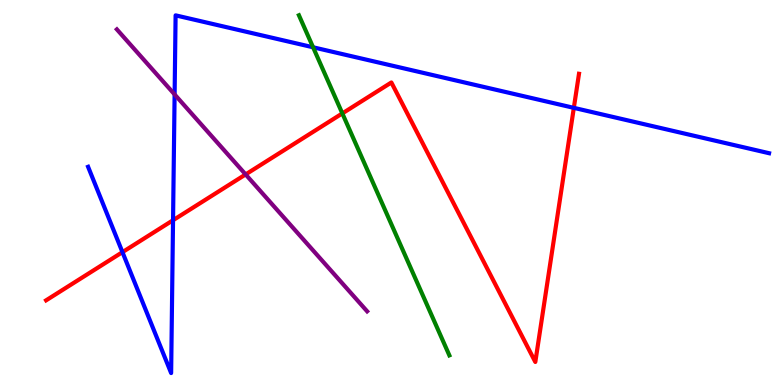[{'lines': ['blue', 'red'], 'intersections': [{'x': 1.58, 'y': 3.45}, {'x': 2.23, 'y': 4.28}, {'x': 7.4, 'y': 7.2}]}, {'lines': ['green', 'red'], 'intersections': [{'x': 4.42, 'y': 7.05}]}, {'lines': ['purple', 'red'], 'intersections': [{'x': 3.17, 'y': 5.47}]}, {'lines': ['blue', 'green'], 'intersections': [{'x': 4.04, 'y': 8.77}]}, {'lines': ['blue', 'purple'], 'intersections': [{'x': 2.25, 'y': 7.55}]}, {'lines': ['green', 'purple'], 'intersections': []}]